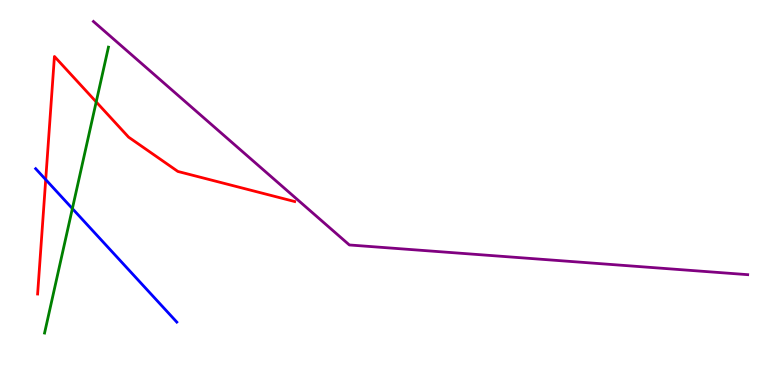[{'lines': ['blue', 'red'], 'intersections': [{'x': 0.59, 'y': 5.33}]}, {'lines': ['green', 'red'], 'intersections': [{'x': 1.24, 'y': 7.35}]}, {'lines': ['purple', 'red'], 'intersections': []}, {'lines': ['blue', 'green'], 'intersections': [{'x': 0.934, 'y': 4.58}]}, {'lines': ['blue', 'purple'], 'intersections': []}, {'lines': ['green', 'purple'], 'intersections': []}]